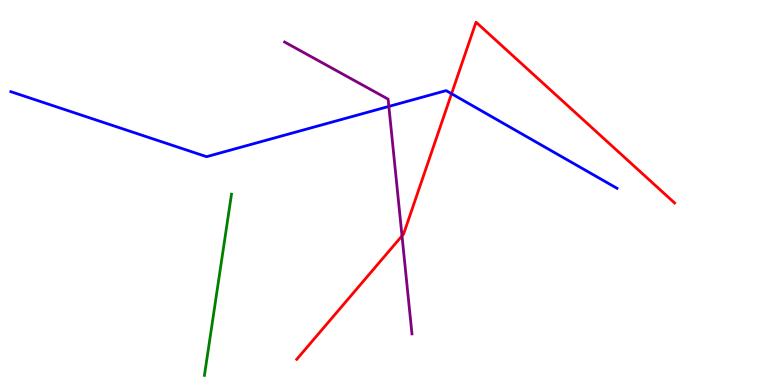[{'lines': ['blue', 'red'], 'intersections': [{'x': 5.83, 'y': 7.57}]}, {'lines': ['green', 'red'], 'intersections': []}, {'lines': ['purple', 'red'], 'intersections': [{'x': 5.19, 'y': 3.87}]}, {'lines': ['blue', 'green'], 'intersections': []}, {'lines': ['blue', 'purple'], 'intersections': [{'x': 5.02, 'y': 7.24}]}, {'lines': ['green', 'purple'], 'intersections': []}]